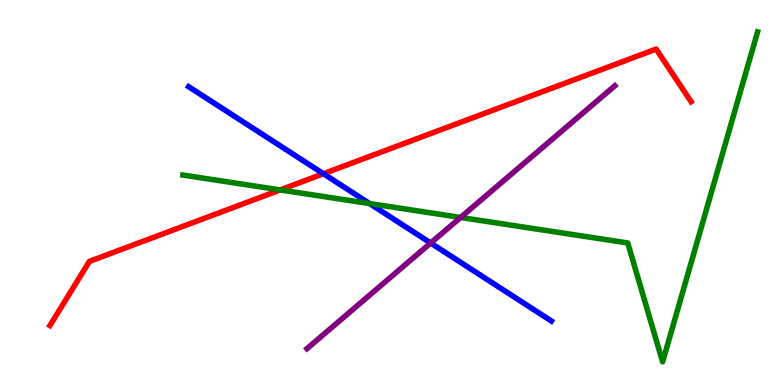[{'lines': ['blue', 'red'], 'intersections': [{'x': 4.17, 'y': 5.49}]}, {'lines': ['green', 'red'], 'intersections': [{'x': 3.62, 'y': 5.07}]}, {'lines': ['purple', 'red'], 'intersections': []}, {'lines': ['blue', 'green'], 'intersections': [{'x': 4.77, 'y': 4.71}]}, {'lines': ['blue', 'purple'], 'intersections': [{'x': 5.56, 'y': 3.69}]}, {'lines': ['green', 'purple'], 'intersections': [{'x': 5.94, 'y': 4.35}]}]